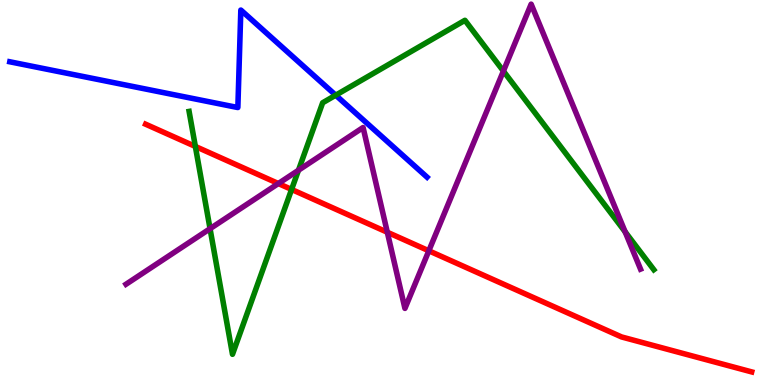[{'lines': ['blue', 'red'], 'intersections': []}, {'lines': ['green', 'red'], 'intersections': [{'x': 2.52, 'y': 6.2}, {'x': 3.76, 'y': 5.08}]}, {'lines': ['purple', 'red'], 'intersections': [{'x': 3.59, 'y': 5.23}, {'x': 5.0, 'y': 3.97}, {'x': 5.53, 'y': 3.49}]}, {'lines': ['blue', 'green'], 'intersections': [{'x': 4.33, 'y': 7.53}]}, {'lines': ['blue', 'purple'], 'intersections': []}, {'lines': ['green', 'purple'], 'intersections': [{'x': 2.71, 'y': 4.06}, {'x': 3.85, 'y': 5.58}, {'x': 6.5, 'y': 8.15}, {'x': 8.07, 'y': 3.98}]}]